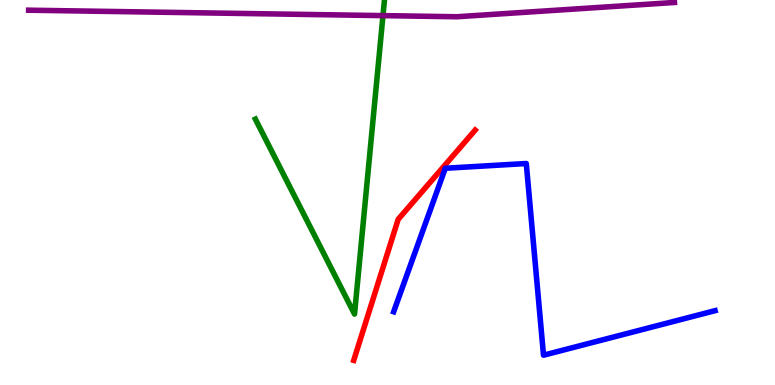[{'lines': ['blue', 'red'], 'intersections': []}, {'lines': ['green', 'red'], 'intersections': []}, {'lines': ['purple', 'red'], 'intersections': []}, {'lines': ['blue', 'green'], 'intersections': []}, {'lines': ['blue', 'purple'], 'intersections': []}, {'lines': ['green', 'purple'], 'intersections': [{'x': 4.94, 'y': 9.59}]}]